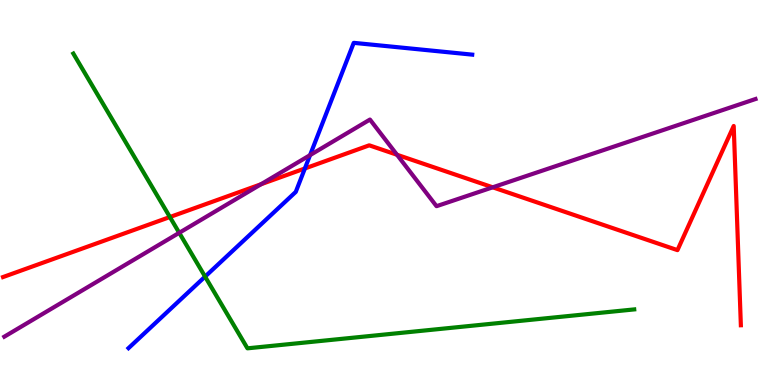[{'lines': ['blue', 'red'], 'intersections': [{'x': 3.93, 'y': 5.62}]}, {'lines': ['green', 'red'], 'intersections': [{'x': 2.19, 'y': 4.36}]}, {'lines': ['purple', 'red'], 'intersections': [{'x': 3.37, 'y': 5.21}, {'x': 5.12, 'y': 5.98}, {'x': 6.36, 'y': 5.13}]}, {'lines': ['blue', 'green'], 'intersections': [{'x': 2.65, 'y': 2.82}]}, {'lines': ['blue', 'purple'], 'intersections': [{'x': 4.0, 'y': 5.97}]}, {'lines': ['green', 'purple'], 'intersections': [{'x': 2.31, 'y': 3.95}]}]